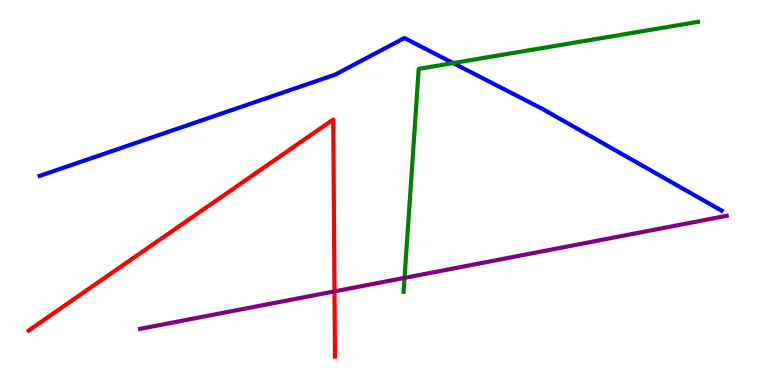[{'lines': ['blue', 'red'], 'intersections': []}, {'lines': ['green', 'red'], 'intersections': []}, {'lines': ['purple', 'red'], 'intersections': [{'x': 4.32, 'y': 2.43}]}, {'lines': ['blue', 'green'], 'intersections': [{'x': 5.85, 'y': 8.36}]}, {'lines': ['blue', 'purple'], 'intersections': []}, {'lines': ['green', 'purple'], 'intersections': [{'x': 5.22, 'y': 2.78}]}]